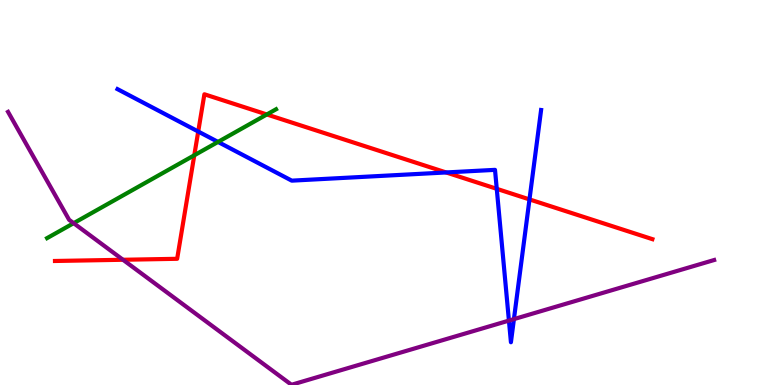[{'lines': ['blue', 'red'], 'intersections': [{'x': 2.56, 'y': 6.58}, {'x': 5.76, 'y': 5.52}, {'x': 6.41, 'y': 5.1}, {'x': 6.83, 'y': 4.82}]}, {'lines': ['green', 'red'], 'intersections': [{'x': 2.51, 'y': 5.97}, {'x': 3.44, 'y': 7.03}]}, {'lines': ['purple', 'red'], 'intersections': [{'x': 1.59, 'y': 3.25}]}, {'lines': ['blue', 'green'], 'intersections': [{'x': 2.81, 'y': 6.31}]}, {'lines': ['blue', 'purple'], 'intersections': [{'x': 6.57, 'y': 1.67}, {'x': 6.63, 'y': 1.71}]}, {'lines': ['green', 'purple'], 'intersections': [{'x': 0.95, 'y': 4.2}]}]